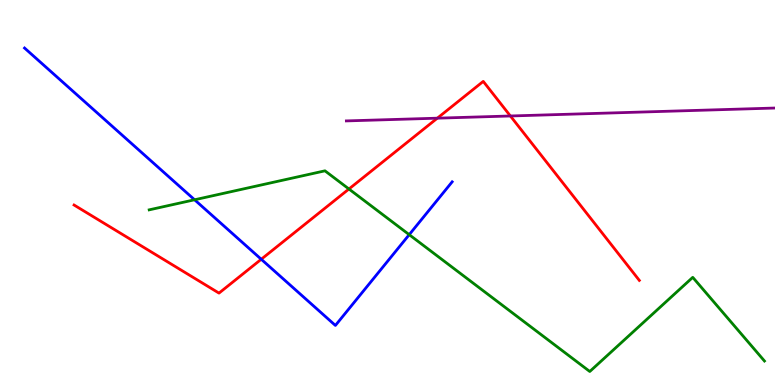[{'lines': ['blue', 'red'], 'intersections': [{'x': 3.37, 'y': 3.27}]}, {'lines': ['green', 'red'], 'intersections': [{'x': 4.5, 'y': 5.09}]}, {'lines': ['purple', 'red'], 'intersections': [{'x': 5.64, 'y': 6.93}, {'x': 6.59, 'y': 6.99}]}, {'lines': ['blue', 'green'], 'intersections': [{'x': 2.51, 'y': 4.81}, {'x': 5.28, 'y': 3.9}]}, {'lines': ['blue', 'purple'], 'intersections': []}, {'lines': ['green', 'purple'], 'intersections': []}]